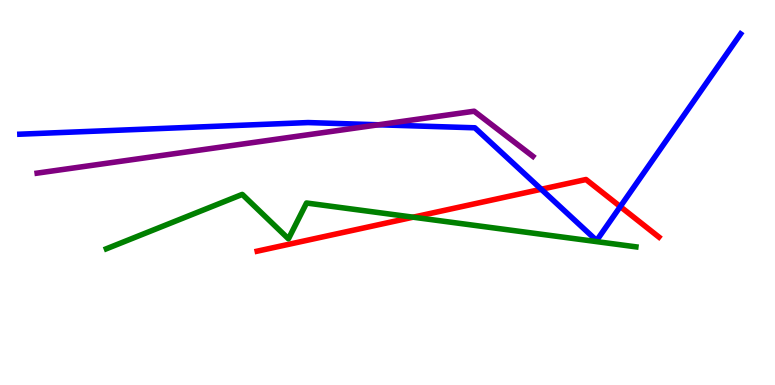[{'lines': ['blue', 'red'], 'intersections': [{'x': 6.98, 'y': 5.08}, {'x': 8.0, 'y': 4.63}]}, {'lines': ['green', 'red'], 'intersections': [{'x': 5.33, 'y': 4.36}]}, {'lines': ['purple', 'red'], 'intersections': []}, {'lines': ['blue', 'green'], 'intersections': []}, {'lines': ['blue', 'purple'], 'intersections': [{'x': 4.88, 'y': 6.76}]}, {'lines': ['green', 'purple'], 'intersections': []}]